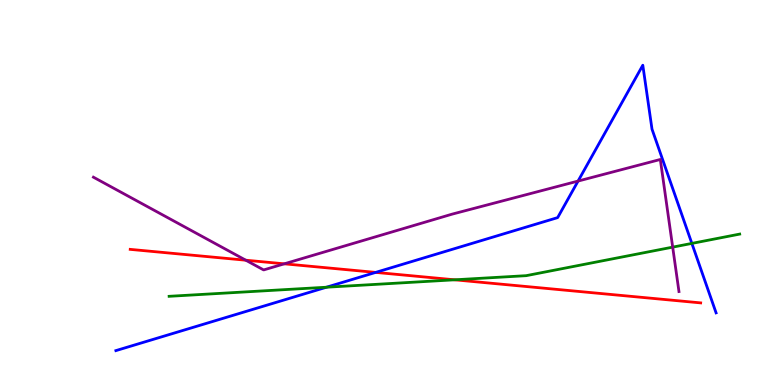[{'lines': ['blue', 'red'], 'intersections': [{'x': 4.85, 'y': 2.92}]}, {'lines': ['green', 'red'], 'intersections': [{'x': 5.87, 'y': 2.73}]}, {'lines': ['purple', 'red'], 'intersections': [{'x': 3.17, 'y': 3.24}, {'x': 3.67, 'y': 3.15}]}, {'lines': ['blue', 'green'], 'intersections': [{'x': 4.21, 'y': 2.54}, {'x': 8.93, 'y': 3.68}]}, {'lines': ['blue', 'purple'], 'intersections': [{'x': 7.46, 'y': 5.3}]}, {'lines': ['green', 'purple'], 'intersections': [{'x': 8.68, 'y': 3.58}]}]